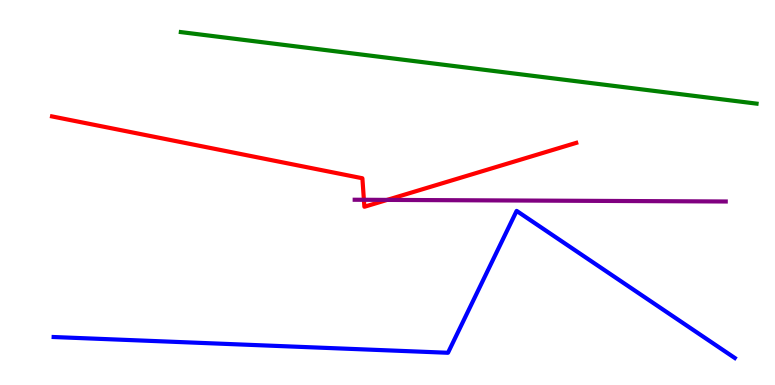[{'lines': ['blue', 'red'], 'intersections': []}, {'lines': ['green', 'red'], 'intersections': []}, {'lines': ['purple', 'red'], 'intersections': [{'x': 4.7, 'y': 4.81}, {'x': 5.0, 'y': 4.81}]}, {'lines': ['blue', 'green'], 'intersections': []}, {'lines': ['blue', 'purple'], 'intersections': []}, {'lines': ['green', 'purple'], 'intersections': []}]